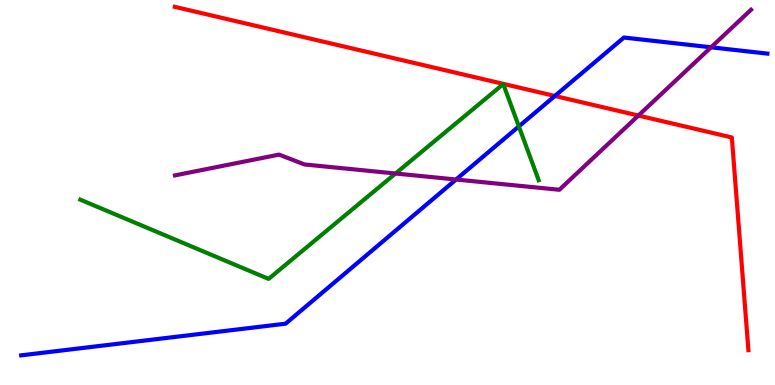[{'lines': ['blue', 'red'], 'intersections': [{'x': 7.16, 'y': 7.51}]}, {'lines': ['green', 'red'], 'intersections': []}, {'lines': ['purple', 'red'], 'intersections': [{'x': 8.24, 'y': 7.0}]}, {'lines': ['blue', 'green'], 'intersections': [{'x': 6.69, 'y': 6.72}]}, {'lines': ['blue', 'purple'], 'intersections': [{'x': 5.88, 'y': 5.34}, {'x': 9.18, 'y': 8.77}]}, {'lines': ['green', 'purple'], 'intersections': [{'x': 5.1, 'y': 5.49}]}]